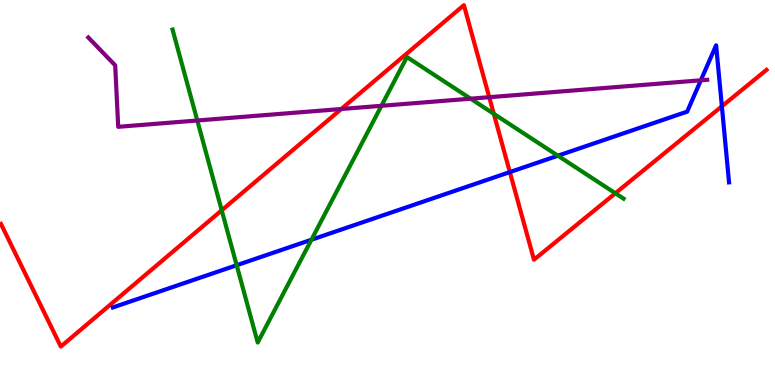[{'lines': ['blue', 'red'], 'intersections': [{'x': 6.58, 'y': 5.53}, {'x': 9.31, 'y': 7.24}]}, {'lines': ['green', 'red'], 'intersections': [{'x': 2.86, 'y': 4.54}, {'x': 6.37, 'y': 7.04}, {'x': 7.94, 'y': 4.98}]}, {'lines': ['purple', 'red'], 'intersections': [{'x': 4.4, 'y': 7.17}, {'x': 6.31, 'y': 7.48}]}, {'lines': ['blue', 'green'], 'intersections': [{'x': 3.05, 'y': 3.11}, {'x': 4.02, 'y': 3.77}, {'x': 7.2, 'y': 5.96}]}, {'lines': ['blue', 'purple'], 'intersections': [{'x': 9.04, 'y': 7.91}]}, {'lines': ['green', 'purple'], 'intersections': [{'x': 2.55, 'y': 6.87}, {'x': 4.92, 'y': 7.25}, {'x': 6.07, 'y': 7.44}]}]